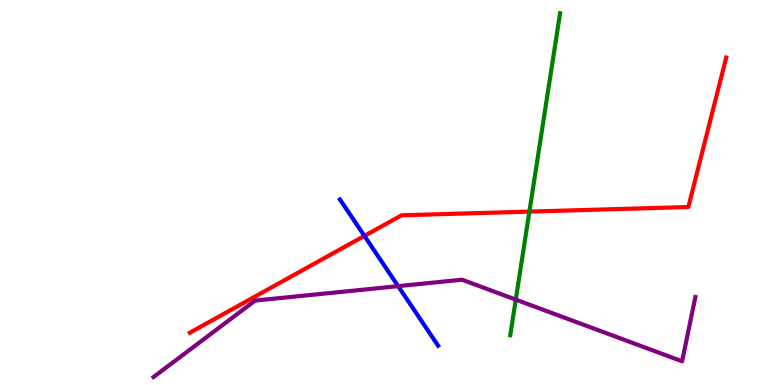[{'lines': ['blue', 'red'], 'intersections': [{'x': 4.7, 'y': 3.87}]}, {'lines': ['green', 'red'], 'intersections': [{'x': 6.83, 'y': 4.5}]}, {'lines': ['purple', 'red'], 'intersections': []}, {'lines': ['blue', 'green'], 'intersections': []}, {'lines': ['blue', 'purple'], 'intersections': [{'x': 5.14, 'y': 2.57}]}, {'lines': ['green', 'purple'], 'intersections': [{'x': 6.66, 'y': 2.22}]}]